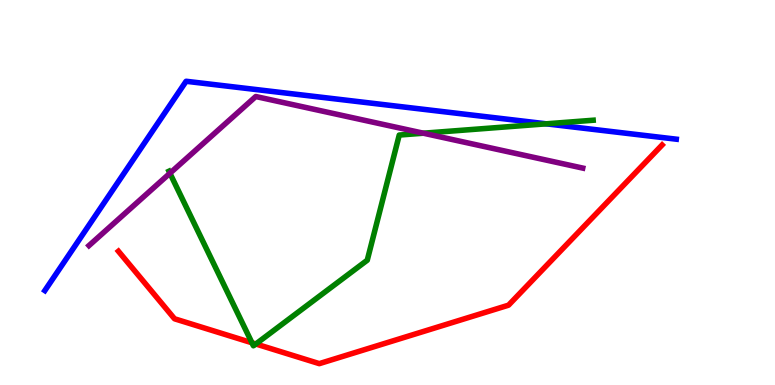[{'lines': ['blue', 'red'], 'intersections': []}, {'lines': ['green', 'red'], 'intersections': [{'x': 3.25, 'y': 1.1}, {'x': 3.3, 'y': 1.07}]}, {'lines': ['purple', 'red'], 'intersections': []}, {'lines': ['blue', 'green'], 'intersections': [{'x': 7.05, 'y': 6.78}]}, {'lines': ['blue', 'purple'], 'intersections': []}, {'lines': ['green', 'purple'], 'intersections': [{'x': 2.19, 'y': 5.5}, {'x': 5.46, 'y': 6.54}]}]